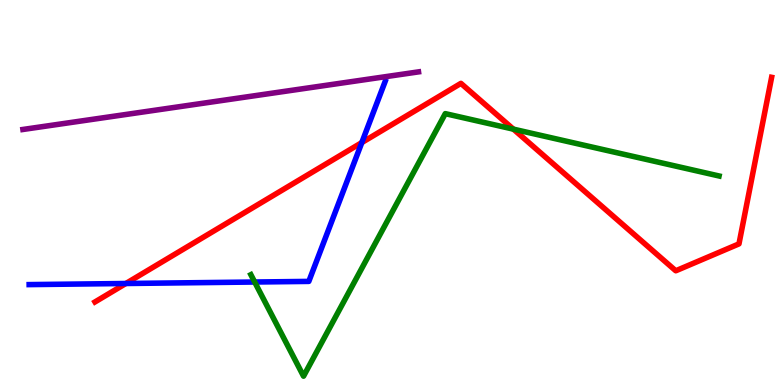[{'lines': ['blue', 'red'], 'intersections': [{'x': 1.62, 'y': 2.64}, {'x': 4.67, 'y': 6.3}]}, {'lines': ['green', 'red'], 'intersections': [{'x': 6.62, 'y': 6.65}]}, {'lines': ['purple', 'red'], 'intersections': []}, {'lines': ['blue', 'green'], 'intersections': [{'x': 3.29, 'y': 2.67}]}, {'lines': ['blue', 'purple'], 'intersections': []}, {'lines': ['green', 'purple'], 'intersections': []}]